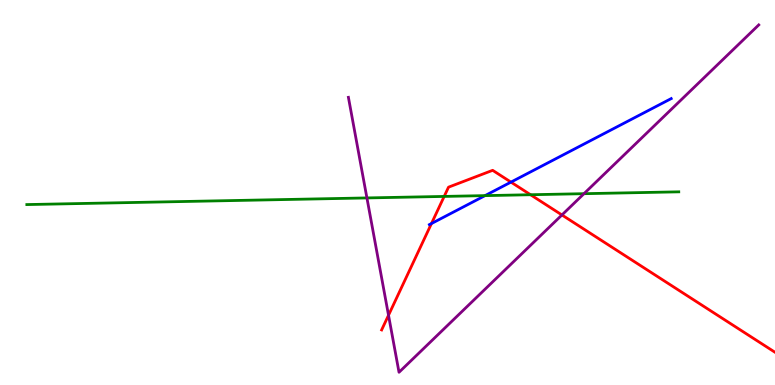[{'lines': ['blue', 'red'], 'intersections': [{'x': 5.57, 'y': 4.19}, {'x': 6.59, 'y': 5.27}]}, {'lines': ['green', 'red'], 'intersections': [{'x': 5.73, 'y': 4.9}, {'x': 6.85, 'y': 4.94}]}, {'lines': ['purple', 'red'], 'intersections': [{'x': 5.01, 'y': 1.81}, {'x': 7.25, 'y': 4.42}]}, {'lines': ['blue', 'green'], 'intersections': [{'x': 6.26, 'y': 4.92}]}, {'lines': ['blue', 'purple'], 'intersections': []}, {'lines': ['green', 'purple'], 'intersections': [{'x': 4.73, 'y': 4.86}, {'x': 7.54, 'y': 4.97}]}]